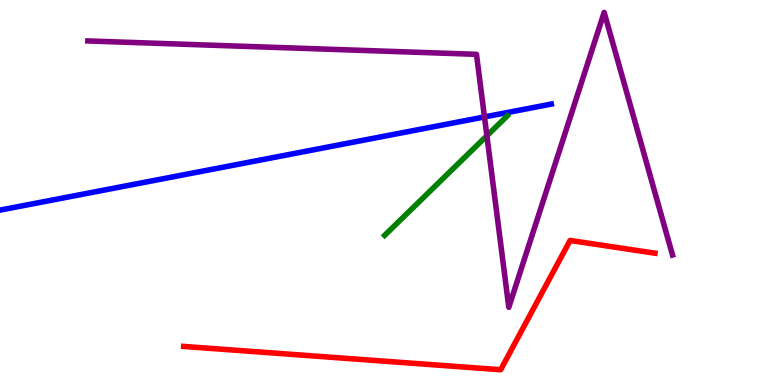[{'lines': ['blue', 'red'], 'intersections': []}, {'lines': ['green', 'red'], 'intersections': []}, {'lines': ['purple', 'red'], 'intersections': []}, {'lines': ['blue', 'green'], 'intersections': []}, {'lines': ['blue', 'purple'], 'intersections': [{'x': 6.25, 'y': 6.96}]}, {'lines': ['green', 'purple'], 'intersections': [{'x': 6.28, 'y': 6.47}]}]